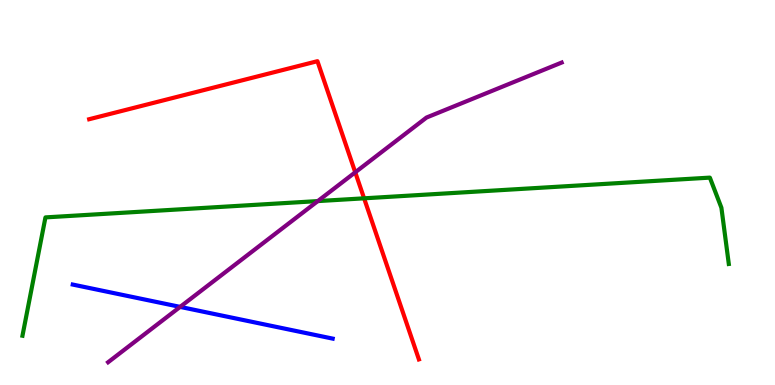[{'lines': ['blue', 'red'], 'intersections': []}, {'lines': ['green', 'red'], 'intersections': [{'x': 4.7, 'y': 4.85}]}, {'lines': ['purple', 'red'], 'intersections': [{'x': 4.58, 'y': 5.52}]}, {'lines': ['blue', 'green'], 'intersections': []}, {'lines': ['blue', 'purple'], 'intersections': [{'x': 2.32, 'y': 2.03}]}, {'lines': ['green', 'purple'], 'intersections': [{'x': 4.1, 'y': 4.78}]}]